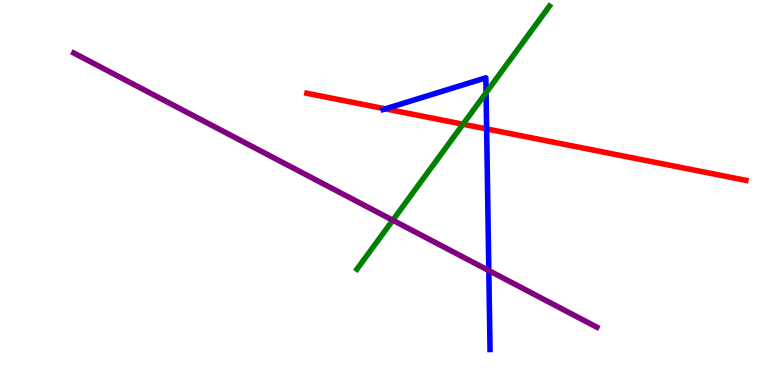[{'lines': ['blue', 'red'], 'intersections': [{'x': 4.97, 'y': 7.17}, {'x': 6.28, 'y': 6.65}]}, {'lines': ['green', 'red'], 'intersections': [{'x': 5.97, 'y': 6.77}]}, {'lines': ['purple', 'red'], 'intersections': []}, {'lines': ['blue', 'green'], 'intersections': [{'x': 6.27, 'y': 7.59}]}, {'lines': ['blue', 'purple'], 'intersections': [{'x': 6.31, 'y': 2.97}]}, {'lines': ['green', 'purple'], 'intersections': [{'x': 5.07, 'y': 4.28}]}]